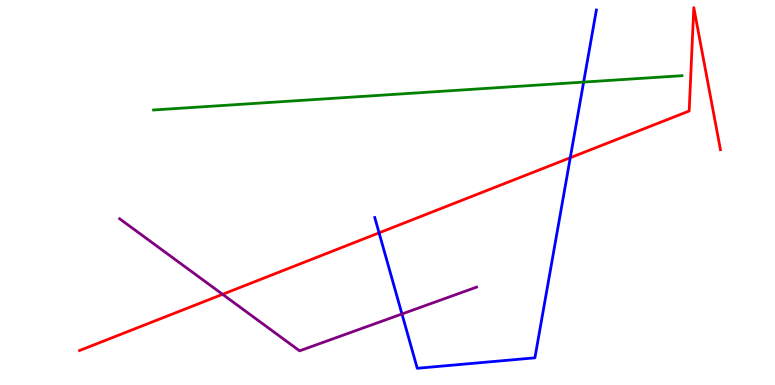[{'lines': ['blue', 'red'], 'intersections': [{'x': 4.89, 'y': 3.95}, {'x': 7.36, 'y': 5.9}]}, {'lines': ['green', 'red'], 'intersections': []}, {'lines': ['purple', 'red'], 'intersections': [{'x': 2.87, 'y': 2.36}]}, {'lines': ['blue', 'green'], 'intersections': [{'x': 7.53, 'y': 7.87}]}, {'lines': ['blue', 'purple'], 'intersections': [{'x': 5.19, 'y': 1.84}]}, {'lines': ['green', 'purple'], 'intersections': []}]